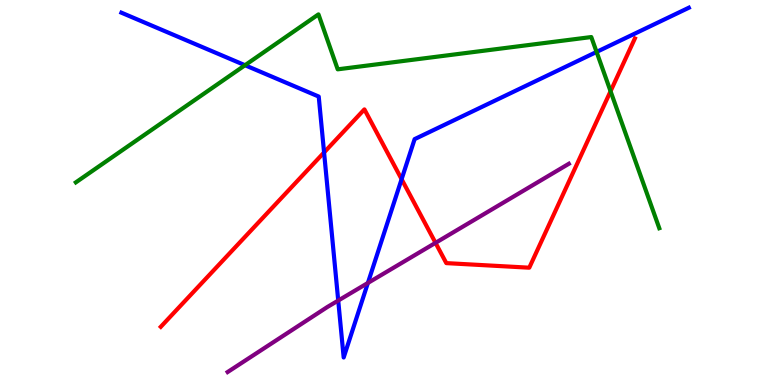[{'lines': ['blue', 'red'], 'intersections': [{'x': 4.18, 'y': 6.04}, {'x': 5.18, 'y': 5.35}]}, {'lines': ['green', 'red'], 'intersections': [{'x': 7.88, 'y': 7.63}]}, {'lines': ['purple', 'red'], 'intersections': [{'x': 5.62, 'y': 3.69}]}, {'lines': ['blue', 'green'], 'intersections': [{'x': 3.16, 'y': 8.31}, {'x': 7.7, 'y': 8.65}]}, {'lines': ['blue', 'purple'], 'intersections': [{'x': 4.36, 'y': 2.19}, {'x': 4.75, 'y': 2.65}]}, {'lines': ['green', 'purple'], 'intersections': []}]